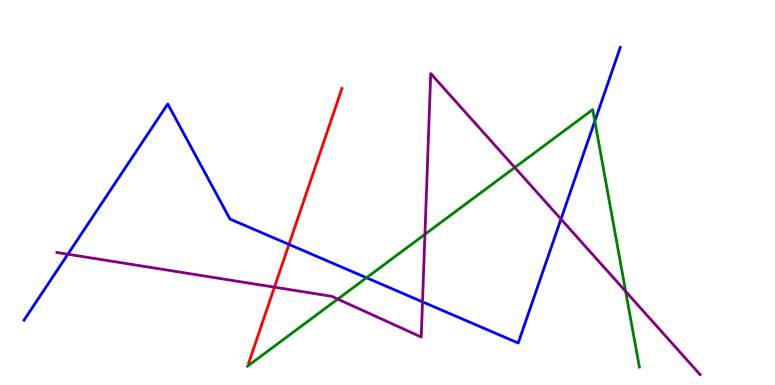[{'lines': ['blue', 'red'], 'intersections': [{'x': 3.73, 'y': 3.65}]}, {'lines': ['green', 'red'], 'intersections': []}, {'lines': ['purple', 'red'], 'intersections': [{'x': 3.54, 'y': 2.54}]}, {'lines': ['blue', 'green'], 'intersections': [{'x': 4.73, 'y': 2.79}, {'x': 7.68, 'y': 6.85}]}, {'lines': ['blue', 'purple'], 'intersections': [{'x': 0.876, 'y': 3.4}, {'x': 5.45, 'y': 2.16}, {'x': 7.24, 'y': 4.31}]}, {'lines': ['green', 'purple'], 'intersections': [{'x': 4.36, 'y': 2.23}, {'x': 5.48, 'y': 3.91}, {'x': 6.64, 'y': 5.65}, {'x': 8.07, 'y': 2.43}]}]